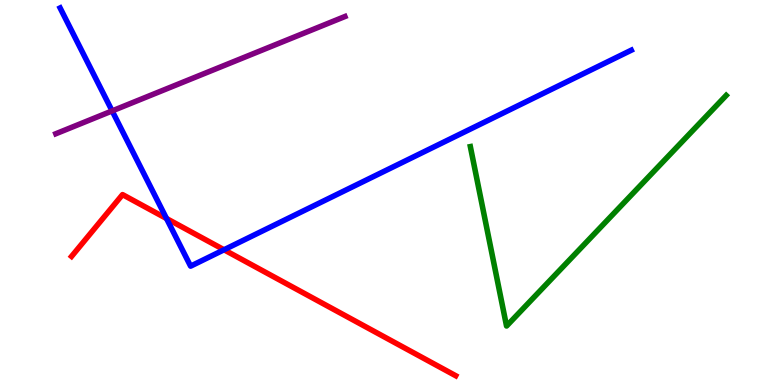[{'lines': ['blue', 'red'], 'intersections': [{'x': 2.15, 'y': 4.32}, {'x': 2.89, 'y': 3.51}]}, {'lines': ['green', 'red'], 'intersections': []}, {'lines': ['purple', 'red'], 'intersections': []}, {'lines': ['blue', 'green'], 'intersections': []}, {'lines': ['blue', 'purple'], 'intersections': [{'x': 1.45, 'y': 7.12}]}, {'lines': ['green', 'purple'], 'intersections': []}]